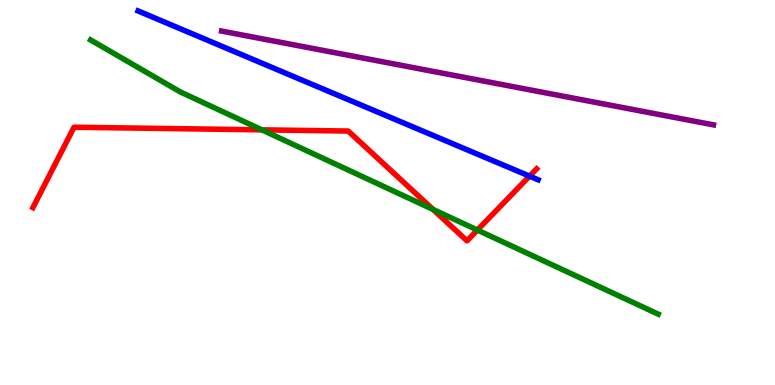[{'lines': ['blue', 'red'], 'intersections': [{'x': 6.83, 'y': 5.43}]}, {'lines': ['green', 'red'], 'intersections': [{'x': 3.38, 'y': 6.63}, {'x': 5.59, 'y': 4.56}, {'x': 6.16, 'y': 4.02}]}, {'lines': ['purple', 'red'], 'intersections': []}, {'lines': ['blue', 'green'], 'intersections': []}, {'lines': ['blue', 'purple'], 'intersections': []}, {'lines': ['green', 'purple'], 'intersections': []}]